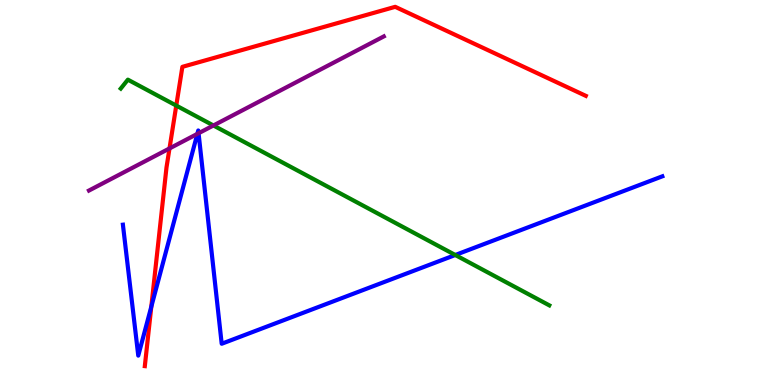[{'lines': ['blue', 'red'], 'intersections': [{'x': 1.95, 'y': 2.03}]}, {'lines': ['green', 'red'], 'intersections': [{'x': 2.27, 'y': 7.26}]}, {'lines': ['purple', 'red'], 'intersections': [{'x': 2.19, 'y': 6.14}]}, {'lines': ['blue', 'green'], 'intersections': [{'x': 5.87, 'y': 3.38}]}, {'lines': ['blue', 'purple'], 'intersections': [{'x': 2.55, 'y': 6.52}, {'x': 2.56, 'y': 6.54}]}, {'lines': ['green', 'purple'], 'intersections': [{'x': 2.75, 'y': 6.74}]}]